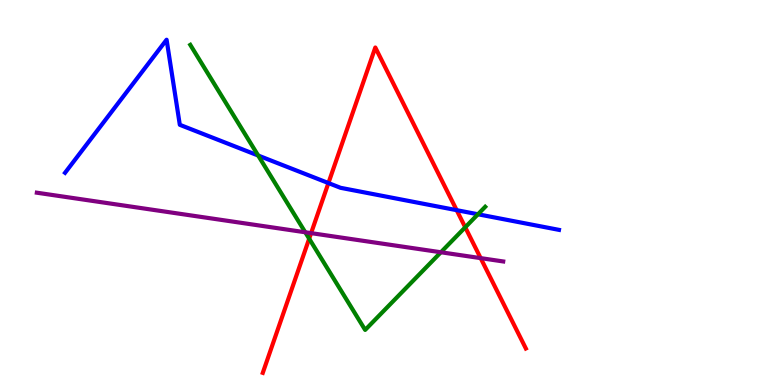[{'lines': ['blue', 'red'], 'intersections': [{'x': 4.24, 'y': 5.25}, {'x': 5.89, 'y': 4.54}]}, {'lines': ['green', 'red'], 'intersections': [{'x': 3.99, 'y': 3.8}, {'x': 6.0, 'y': 4.1}]}, {'lines': ['purple', 'red'], 'intersections': [{'x': 4.01, 'y': 3.94}, {'x': 6.2, 'y': 3.3}]}, {'lines': ['blue', 'green'], 'intersections': [{'x': 3.33, 'y': 5.96}, {'x': 6.17, 'y': 4.43}]}, {'lines': ['blue', 'purple'], 'intersections': []}, {'lines': ['green', 'purple'], 'intersections': [{'x': 3.94, 'y': 3.97}, {'x': 5.69, 'y': 3.45}]}]